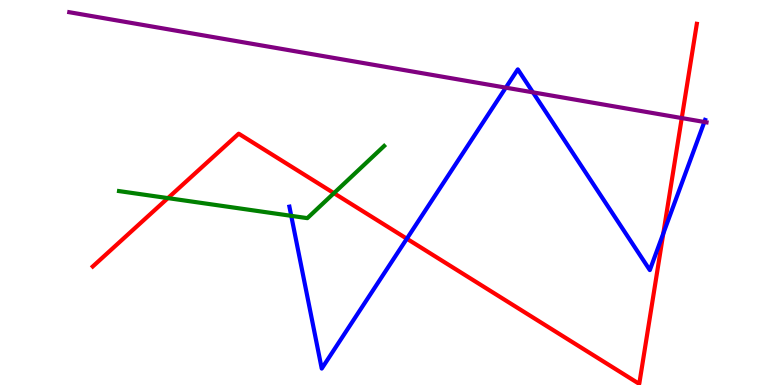[{'lines': ['blue', 'red'], 'intersections': [{'x': 5.25, 'y': 3.8}, {'x': 8.56, 'y': 3.94}]}, {'lines': ['green', 'red'], 'intersections': [{'x': 2.17, 'y': 4.85}, {'x': 4.31, 'y': 4.98}]}, {'lines': ['purple', 'red'], 'intersections': [{'x': 8.8, 'y': 6.93}]}, {'lines': ['blue', 'green'], 'intersections': [{'x': 3.76, 'y': 4.39}]}, {'lines': ['blue', 'purple'], 'intersections': [{'x': 6.53, 'y': 7.72}, {'x': 6.88, 'y': 7.6}, {'x': 9.09, 'y': 6.83}]}, {'lines': ['green', 'purple'], 'intersections': []}]